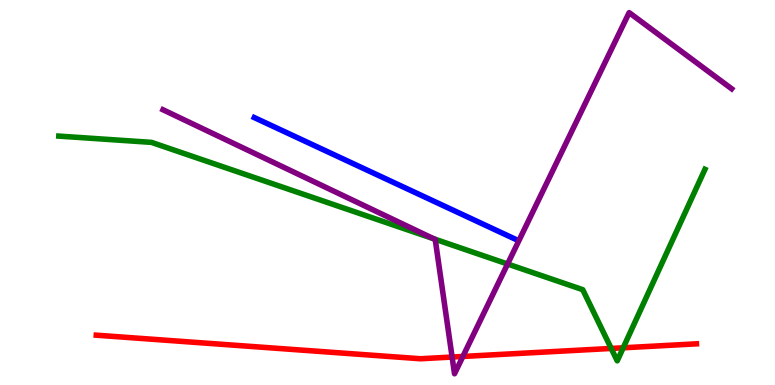[{'lines': ['blue', 'red'], 'intersections': []}, {'lines': ['green', 'red'], 'intersections': [{'x': 7.89, 'y': 0.95}, {'x': 8.04, 'y': 0.966}]}, {'lines': ['purple', 'red'], 'intersections': [{'x': 5.83, 'y': 0.726}, {'x': 5.97, 'y': 0.741}]}, {'lines': ['blue', 'green'], 'intersections': []}, {'lines': ['blue', 'purple'], 'intersections': []}, {'lines': ['green', 'purple'], 'intersections': [{'x': 5.6, 'y': 3.8}, {'x': 6.55, 'y': 3.14}]}]